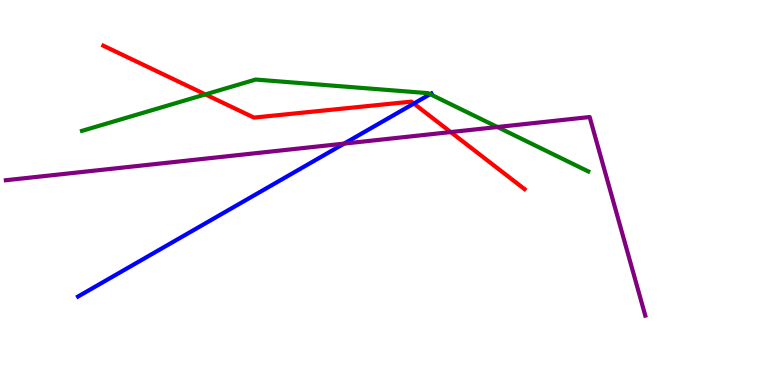[{'lines': ['blue', 'red'], 'intersections': [{'x': 5.34, 'y': 7.31}]}, {'lines': ['green', 'red'], 'intersections': [{'x': 2.65, 'y': 7.55}]}, {'lines': ['purple', 'red'], 'intersections': [{'x': 5.82, 'y': 6.57}]}, {'lines': ['blue', 'green'], 'intersections': [{'x': 5.55, 'y': 7.55}]}, {'lines': ['blue', 'purple'], 'intersections': [{'x': 4.44, 'y': 6.27}]}, {'lines': ['green', 'purple'], 'intersections': [{'x': 6.42, 'y': 6.7}]}]